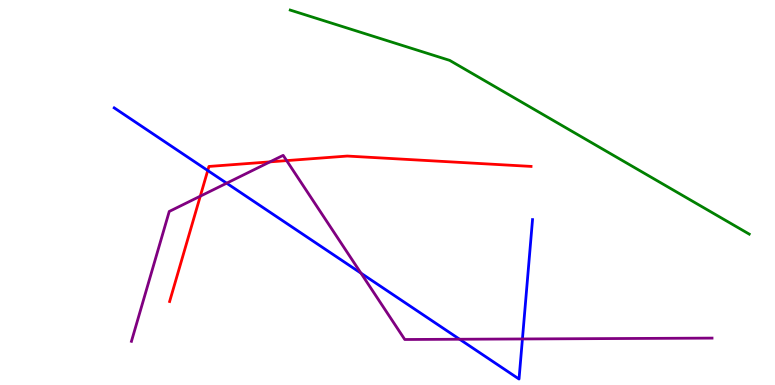[{'lines': ['blue', 'red'], 'intersections': [{'x': 2.68, 'y': 5.57}]}, {'lines': ['green', 'red'], 'intersections': []}, {'lines': ['purple', 'red'], 'intersections': [{'x': 2.58, 'y': 4.9}, {'x': 3.48, 'y': 5.8}, {'x': 3.7, 'y': 5.83}]}, {'lines': ['blue', 'green'], 'intersections': []}, {'lines': ['blue', 'purple'], 'intersections': [{'x': 2.92, 'y': 5.24}, {'x': 4.66, 'y': 2.91}, {'x': 5.93, 'y': 1.19}, {'x': 6.74, 'y': 1.2}]}, {'lines': ['green', 'purple'], 'intersections': []}]